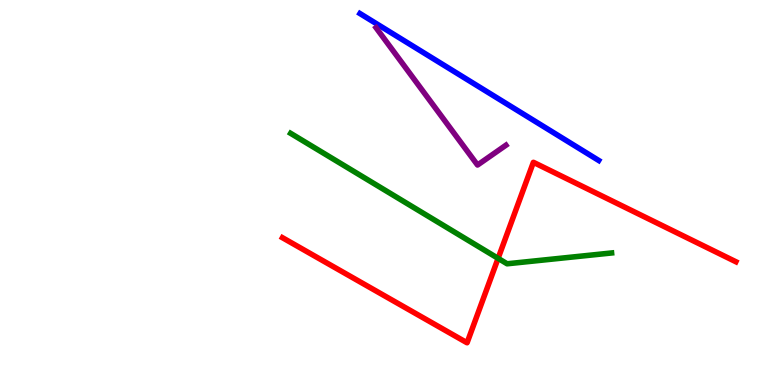[{'lines': ['blue', 'red'], 'intersections': []}, {'lines': ['green', 'red'], 'intersections': [{'x': 6.43, 'y': 3.29}]}, {'lines': ['purple', 'red'], 'intersections': []}, {'lines': ['blue', 'green'], 'intersections': []}, {'lines': ['blue', 'purple'], 'intersections': []}, {'lines': ['green', 'purple'], 'intersections': []}]